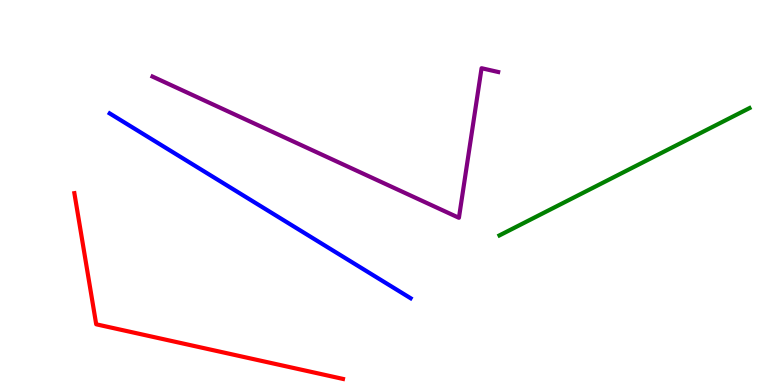[{'lines': ['blue', 'red'], 'intersections': []}, {'lines': ['green', 'red'], 'intersections': []}, {'lines': ['purple', 'red'], 'intersections': []}, {'lines': ['blue', 'green'], 'intersections': []}, {'lines': ['blue', 'purple'], 'intersections': []}, {'lines': ['green', 'purple'], 'intersections': []}]